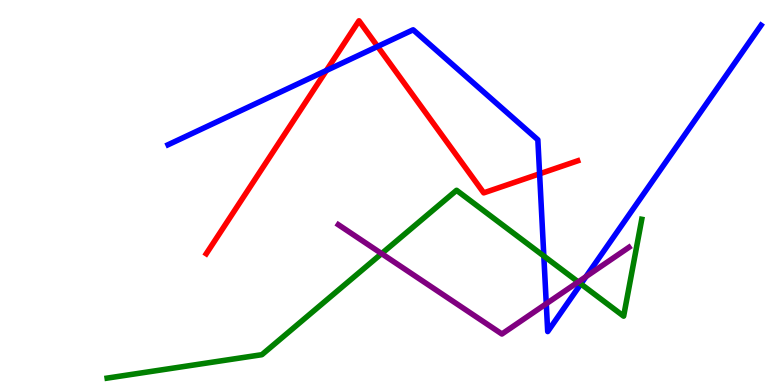[{'lines': ['blue', 'red'], 'intersections': [{'x': 4.21, 'y': 8.17}, {'x': 4.87, 'y': 8.79}, {'x': 6.96, 'y': 5.49}]}, {'lines': ['green', 'red'], 'intersections': []}, {'lines': ['purple', 'red'], 'intersections': []}, {'lines': ['blue', 'green'], 'intersections': [{'x': 7.02, 'y': 3.35}, {'x': 7.5, 'y': 2.62}]}, {'lines': ['blue', 'purple'], 'intersections': [{'x': 7.05, 'y': 2.11}, {'x': 7.56, 'y': 2.81}]}, {'lines': ['green', 'purple'], 'intersections': [{'x': 4.92, 'y': 3.41}, {'x': 7.46, 'y': 2.68}]}]